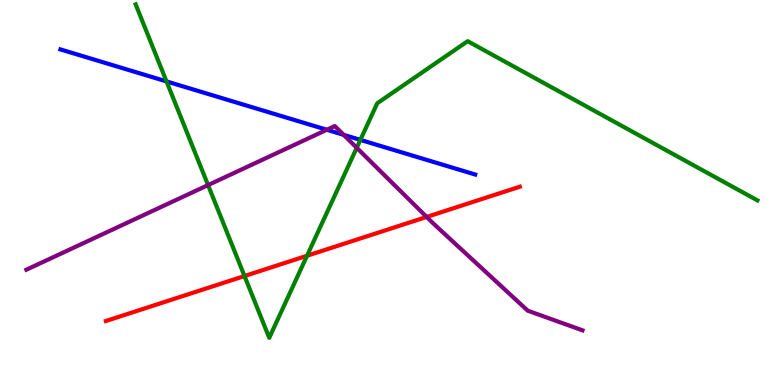[{'lines': ['blue', 'red'], 'intersections': []}, {'lines': ['green', 'red'], 'intersections': [{'x': 3.15, 'y': 2.83}, {'x': 3.96, 'y': 3.36}]}, {'lines': ['purple', 'red'], 'intersections': [{'x': 5.51, 'y': 4.37}]}, {'lines': ['blue', 'green'], 'intersections': [{'x': 2.15, 'y': 7.89}, {'x': 4.65, 'y': 6.37}]}, {'lines': ['blue', 'purple'], 'intersections': [{'x': 4.22, 'y': 6.63}, {'x': 4.43, 'y': 6.5}]}, {'lines': ['green', 'purple'], 'intersections': [{'x': 2.68, 'y': 5.19}, {'x': 4.6, 'y': 6.16}]}]